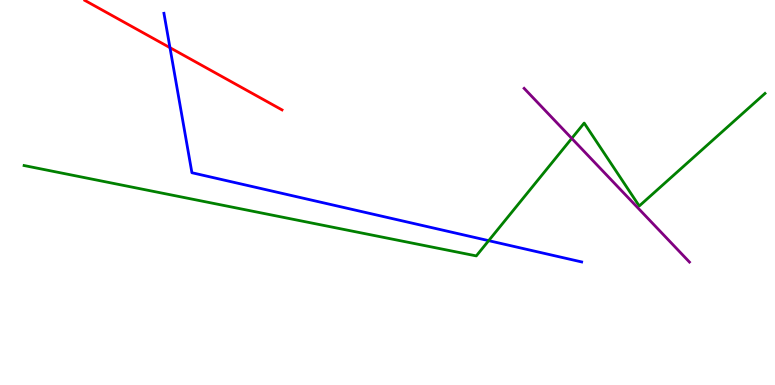[{'lines': ['blue', 'red'], 'intersections': [{'x': 2.19, 'y': 8.76}]}, {'lines': ['green', 'red'], 'intersections': []}, {'lines': ['purple', 'red'], 'intersections': []}, {'lines': ['blue', 'green'], 'intersections': [{'x': 6.31, 'y': 3.75}]}, {'lines': ['blue', 'purple'], 'intersections': []}, {'lines': ['green', 'purple'], 'intersections': [{'x': 7.38, 'y': 6.41}]}]